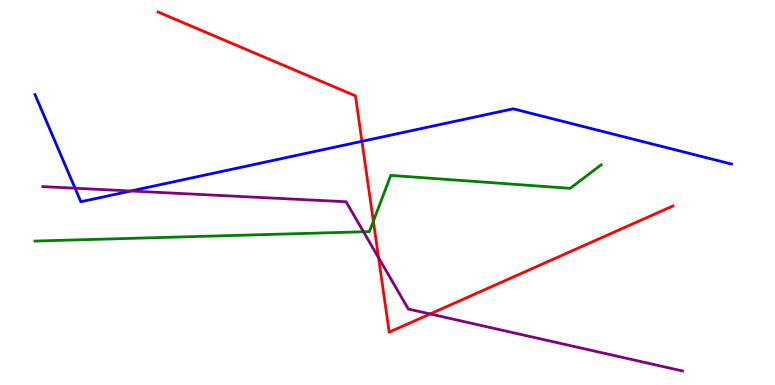[{'lines': ['blue', 'red'], 'intersections': [{'x': 4.67, 'y': 6.33}]}, {'lines': ['green', 'red'], 'intersections': [{'x': 4.82, 'y': 4.25}]}, {'lines': ['purple', 'red'], 'intersections': [{'x': 4.88, 'y': 3.31}, {'x': 5.55, 'y': 1.85}]}, {'lines': ['blue', 'green'], 'intersections': []}, {'lines': ['blue', 'purple'], 'intersections': [{'x': 0.968, 'y': 5.11}, {'x': 1.69, 'y': 5.04}]}, {'lines': ['green', 'purple'], 'intersections': [{'x': 4.69, 'y': 3.98}]}]